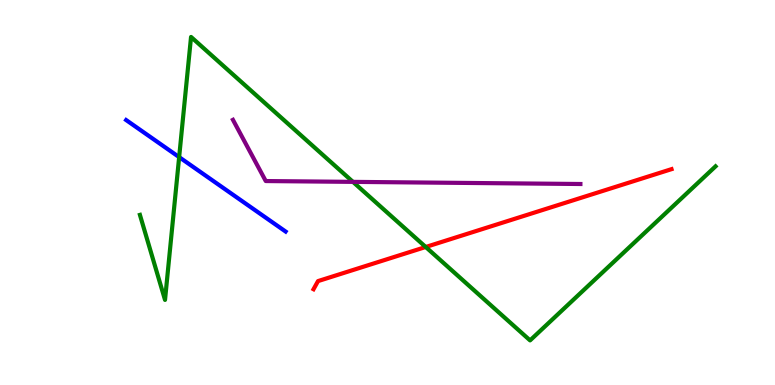[{'lines': ['blue', 'red'], 'intersections': []}, {'lines': ['green', 'red'], 'intersections': [{'x': 5.49, 'y': 3.58}]}, {'lines': ['purple', 'red'], 'intersections': []}, {'lines': ['blue', 'green'], 'intersections': [{'x': 2.31, 'y': 5.92}]}, {'lines': ['blue', 'purple'], 'intersections': []}, {'lines': ['green', 'purple'], 'intersections': [{'x': 4.55, 'y': 5.28}]}]